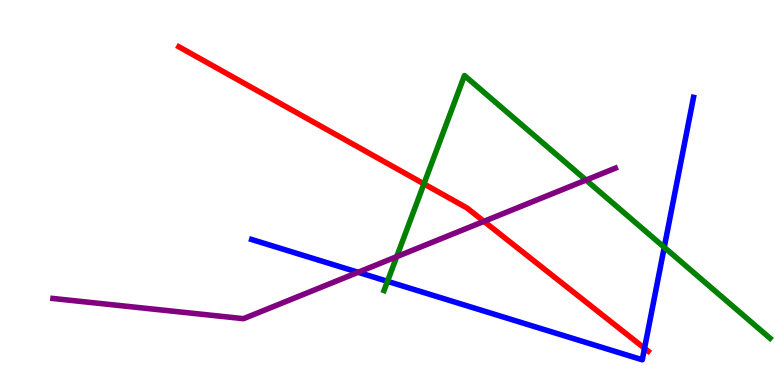[{'lines': ['blue', 'red'], 'intersections': [{'x': 8.32, 'y': 0.954}]}, {'lines': ['green', 'red'], 'intersections': [{'x': 5.47, 'y': 5.22}]}, {'lines': ['purple', 'red'], 'intersections': [{'x': 6.24, 'y': 4.25}]}, {'lines': ['blue', 'green'], 'intersections': [{'x': 5.0, 'y': 2.69}, {'x': 8.57, 'y': 3.58}]}, {'lines': ['blue', 'purple'], 'intersections': [{'x': 4.62, 'y': 2.93}]}, {'lines': ['green', 'purple'], 'intersections': [{'x': 5.12, 'y': 3.33}, {'x': 7.56, 'y': 5.32}]}]